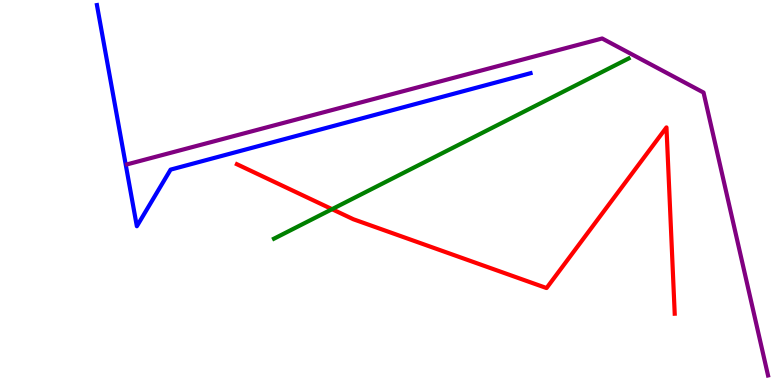[{'lines': ['blue', 'red'], 'intersections': []}, {'lines': ['green', 'red'], 'intersections': [{'x': 4.28, 'y': 4.57}]}, {'lines': ['purple', 'red'], 'intersections': []}, {'lines': ['blue', 'green'], 'intersections': []}, {'lines': ['blue', 'purple'], 'intersections': []}, {'lines': ['green', 'purple'], 'intersections': []}]